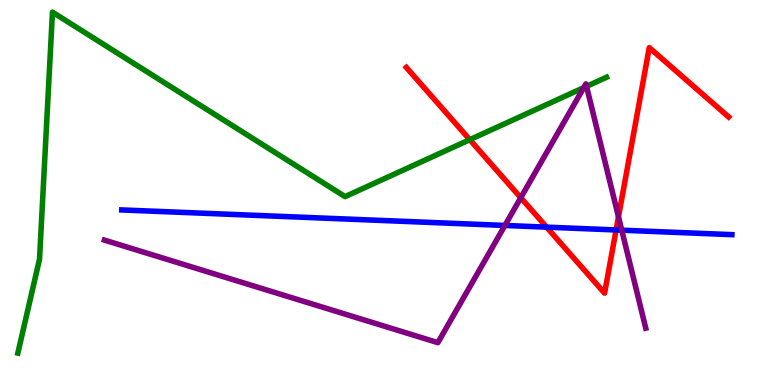[{'lines': ['blue', 'red'], 'intersections': [{'x': 7.05, 'y': 4.1}, {'x': 7.95, 'y': 4.03}]}, {'lines': ['green', 'red'], 'intersections': [{'x': 6.06, 'y': 6.37}]}, {'lines': ['purple', 'red'], 'intersections': [{'x': 6.72, 'y': 4.86}, {'x': 7.98, 'y': 4.37}]}, {'lines': ['blue', 'green'], 'intersections': []}, {'lines': ['blue', 'purple'], 'intersections': [{'x': 6.52, 'y': 4.14}, {'x': 8.02, 'y': 4.02}]}, {'lines': ['green', 'purple'], 'intersections': [{'x': 7.53, 'y': 7.72}, {'x': 7.57, 'y': 7.76}]}]